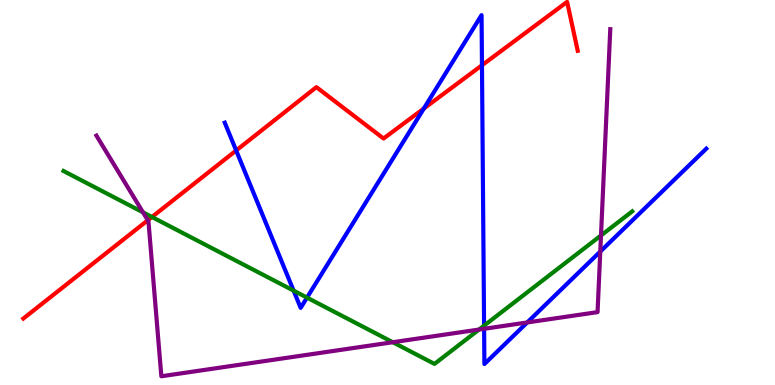[{'lines': ['blue', 'red'], 'intersections': [{'x': 3.05, 'y': 6.09}, {'x': 5.47, 'y': 7.18}, {'x': 6.22, 'y': 8.31}]}, {'lines': ['green', 'red'], 'intersections': [{'x': 1.96, 'y': 4.36}]}, {'lines': ['purple', 'red'], 'intersections': [{'x': 1.91, 'y': 4.28}]}, {'lines': ['blue', 'green'], 'intersections': [{'x': 3.79, 'y': 2.45}, {'x': 3.96, 'y': 2.27}, {'x': 6.25, 'y': 1.54}]}, {'lines': ['blue', 'purple'], 'intersections': [{'x': 6.25, 'y': 1.46}, {'x': 6.8, 'y': 1.62}, {'x': 7.75, 'y': 3.47}]}, {'lines': ['green', 'purple'], 'intersections': [{'x': 1.84, 'y': 4.49}, {'x': 5.07, 'y': 1.11}, {'x': 6.18, 'y': 1.44}, {'x': 7.75, 'y': 3.88}]}]